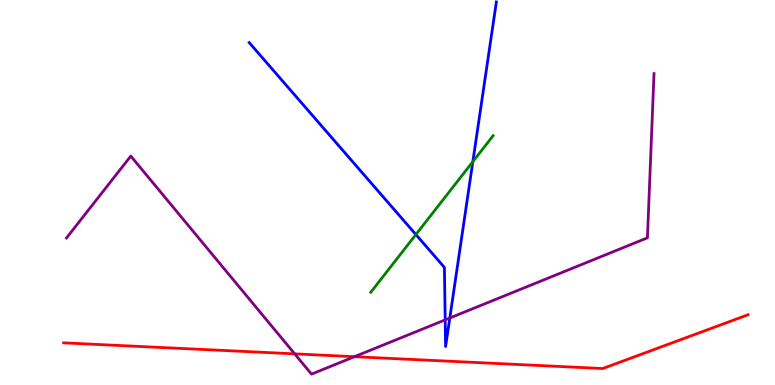[{'lines': ['blue', 'red'], 'intersections': []}, {'lines': ['green', 'red'], 'intersections': []}, {'lines': ['purple', 'red'], 'intersections': [{'x': 3.8, 'y': 0.809}, {'x': 4.57, 'y': 0.735}]}, {'lines': ['blue', 'green'], 'intersections': [{'x': 5.37, 'y': 3.91}, {'x': 6.1, 'y': 5.8}]}, {'lines': ['blue', 'purple'], 'intersections': [{'x': 5.74, 'y': 1.69}, {'x': 5.8, 'y': 1.74}]}, {'lines': ['green', 'purple'], 'intersections': []}]